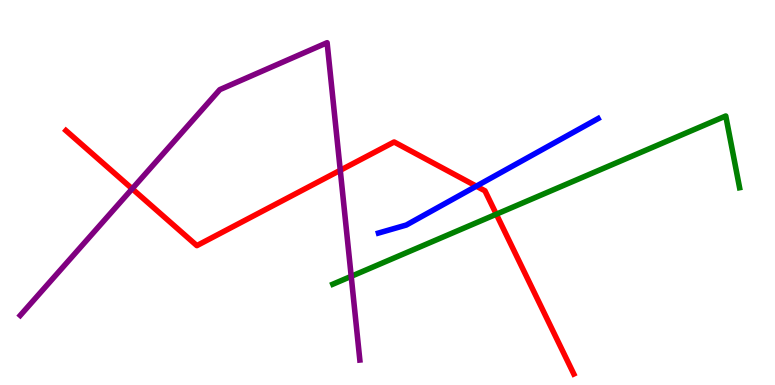[{'lines': ['blue', 'red'], 'intersections': [{'x': 6.15, 'y': 5.16}]}, {'lines': ['green', 'red'], 'intersections': [{'x': 6.4, 'y': 4.44}]}, {'lines': ['purple', 'red'], 'intersections': [{'x': 1.71, 'y': 5.1}, {'x': 4.39, 'y': 5.58}]}, {'lines': ['blue', 'green'], 'intersections': []}, {'lines': ['blue', 'purple'], 'intersections': []}, {'lines': ['green', 'purple'], 'intersections': [{'x': 4.53, 'y': 2.82}]}]